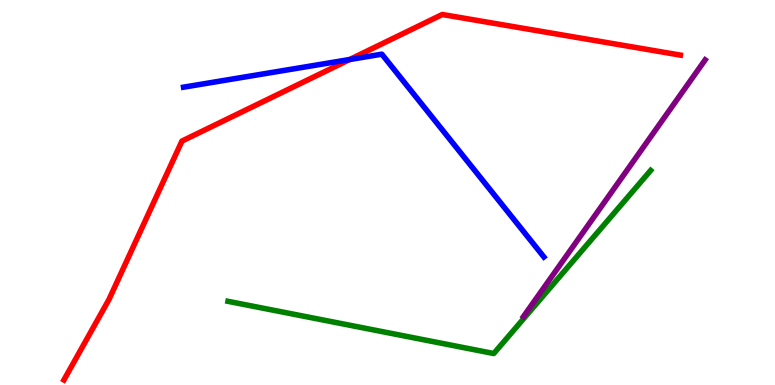[{'lines': ['blue', 'red'], 'intersections': [{'x': 4.51, 'y': 8.45}]}, {'lines': ['green', 'red'], 'intersections': []}, {'lines': ['purple', 'red'], 'intersections': []}, {'lines': ['blue', 'green'], 'intersections': []}, {'lines': ['blue', 'purple'], 'intersections': []}, {'lines': ['green', 'purple'], 'intersections': []}]